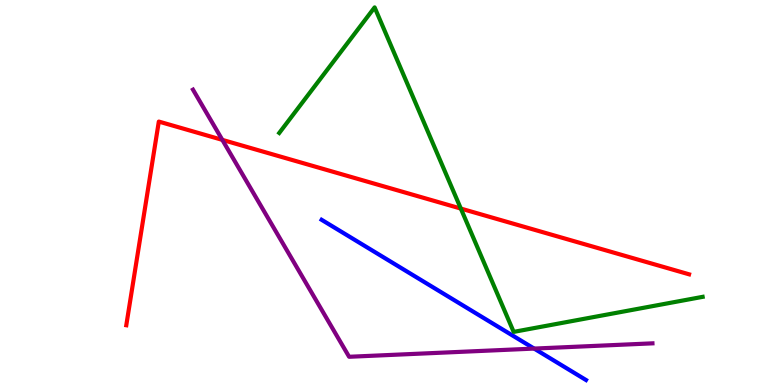[{'lines': ['blue', 'red'], 'intersections': []}, {'lines': ['green', 'red'], 'intersections': [{'x': 5.95, 'y': 4.58}]}, {'lines': ['purple', 'red'], 'intersections': [{'x': 2.87, 'y': 6.37}]}, {'lines': ['blue', 'green'], 'intersections': []}, {'lines': ['blue', 'purple'], 'intersections': [{'x': 6.89, 'y': 0.946}]}, {'lines': ['green', 'purple'], 'intersections': []}]